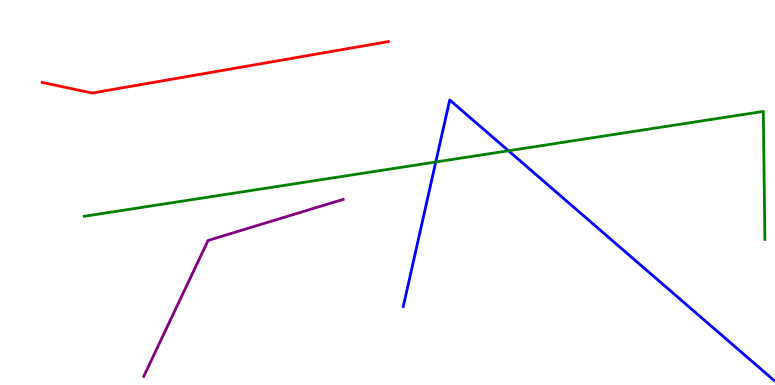[{'lines': ['blue', 'red'], 'intersections': []}, {'lines': ['green', 'red'], 'intersections': []}, {'lines': ['purple', 'red'], 'intersections': []}, {'lines': ['blue', 'green'], 'intersections': [{'x': 5.62, 'y': 5.79}, {'x': 6.56, 'y': 6.08}]}, {'lines': ['blue', 'purple'], 'intersections': []}, {'lines': ['green', 'purple'], 'intersections': []}]